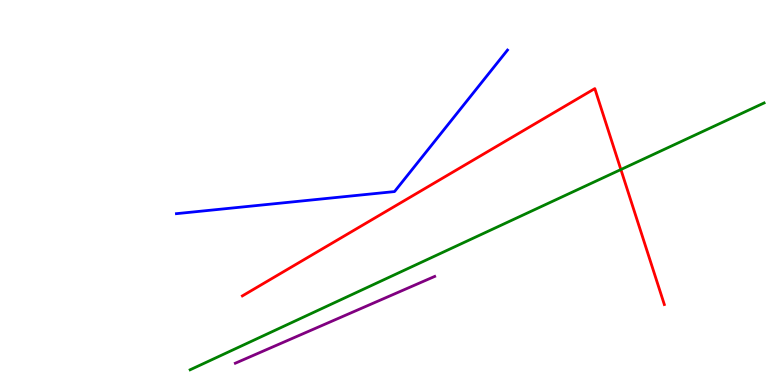[{'lines': ['blue', 'red'], 'intersections': []}, {'lines': ['green', 'red'], 'intersections': [{'x': 8.01, 'y': 5.6}]}, {'lines': ['purple', 'red'], 'intersections': []}, {'lines': ['blue', 'green'], 'intersections': []}, {'lines': ['blue', 'purple'], 'intersections': []}, {'lines': ['green', 'purple'], 'intersections': []}]